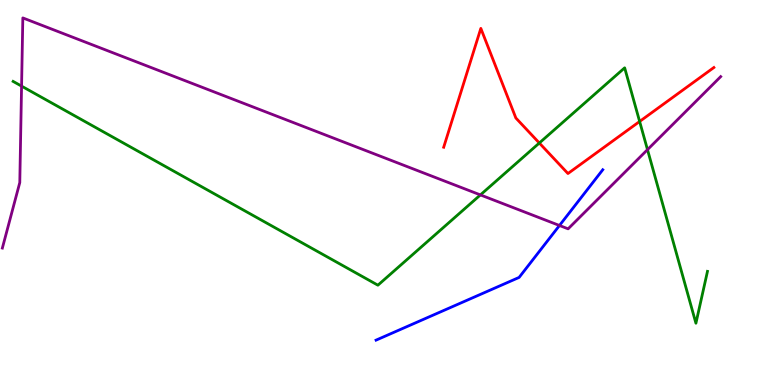[{'lines': ['blue', 'red'], 'intersections': []}, {'lines': ['green', 'red'], 'intersections': [{'x': 6.96, 'y': 6.29}, {'x': 8.25, 'y': 6.85}]}, {'lines': ['purple', 'red'], 'intersections': []}, {'lines': ['blue', 'green'], 'intersections': []}, {'lines': ['blue', 'purple'], 'intersections': [{'x': 7.22, 'y': 4.14}]}, {'lines': ['green', 'purple'], 'intersections': [{'x': 0.278, 'y': 7.76}, {'x': 6.2, 'y': 4.94}, {'x': 8.35, 'y': 6.11}]}]